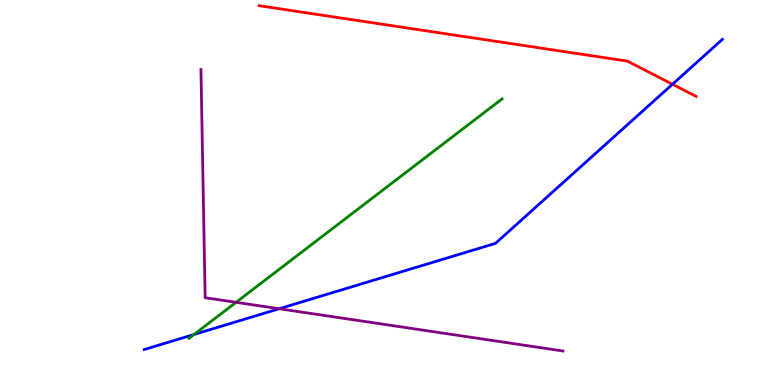[{'lines': ['blue', 'red'], 'intersections': [{'x': 8.68, 'y': 7.81}]}, {'lines': ['green', 'red'], 'intersections': []}, {'lines': ['purple', 'red'], 'intersections': []}, {'lines': ['blue', 'green'], 'intersections': [{'x': 2.5, 'y': 1.31}]}, {'lines': ['blue', 'purple'], 'intersections': [{'x': 3.6, 'y': 1.98}]}, {'lines': ['green', 'purple'], 'intersections': [{'x': 3.05, 'y': 2.15}]}]